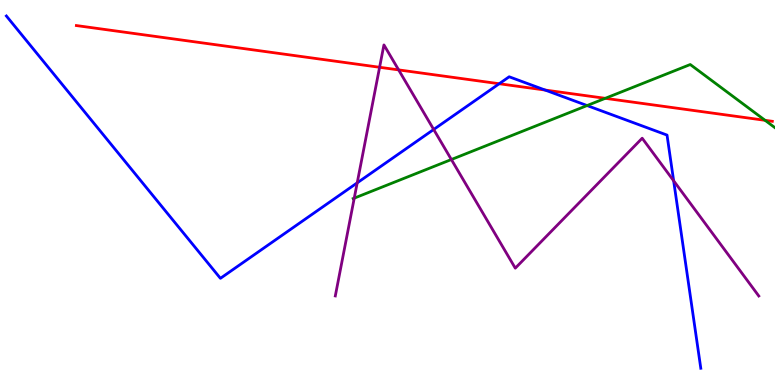[{'lines': ['blue', 'red'], 'intersections': [{'x': 6.44, 'y': 7.83}, {'x': 7.03, 'y': 7.66}]}, {'lines': ['green', 'red'], 'intersections': [{'x': 7.81, 'y': 7.45}, {'x': 9.87, 'y': 6.87}]}, {'lines': ['purple', 'red'], 'intersections': [{'x': 4.9, 'y': 8.25}, {'x': 5.14, 'y': 8.18}]}, {'lines': ['blue', 'green'], 'intersections': [{'x': 7.58, 'y': 7.26}]}, {'lines': ['blue', 'purple'], 'intersections': [{'x': 4.61, 'y': 5.25}, {'x': 5.6, 'y': 6.64}, {'x': 8.69, 'y': 5.3}]}, {'lines': ['green', 'purple'], 'intersections': [{'x': 4.57, 'y': 4.85}, {'x': 5.82, 'y': 5.86}]}]